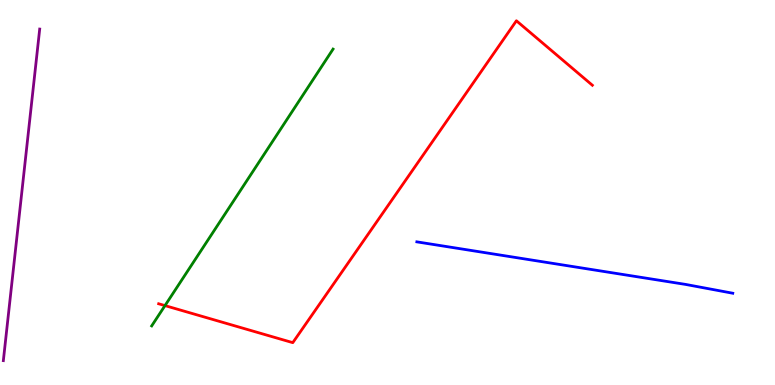[{'lines': ['blue', 'red'], 'intersections': []}, {'lines': ['green', 'red'], 'intersections': [{'x': 2.13, 'y': 2.06}]}, {'lines': ['purple', 'red'], 'intersections': []}, {'lines': ['blue', 'green'], 'intersections': []}, {'lines': ['blue', 'purple'], 'intersections': []}, {'lines': ['green', 'purple'], 'intersections': []}]